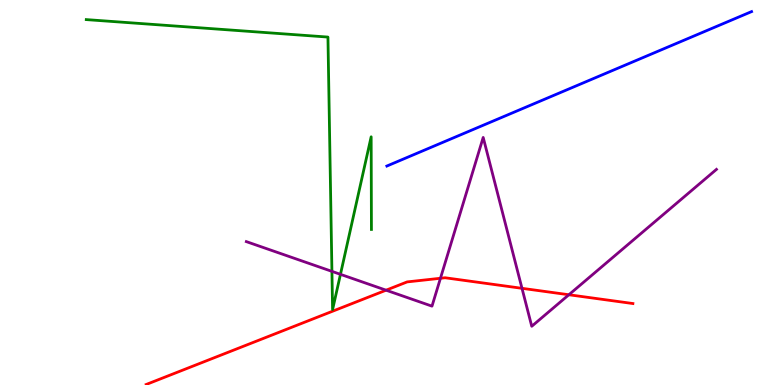[{'lines': ['blue', 'red'], 'intersections': []}, {'lines': ['green', 'red'], 'intersections': []}, {'lines': ['purple', 'red'], 'intersections': [{'x': 4.98, 'y': 2.46}, {'x': 5.68, 'y': 2.77}, {'x': 6.74, 'y': 2.51}, {'x': 7.34, 'y': 2.34}]}, {'lines': ['blue', 'green'], 'intersections': []}, {'lines': ['blue', 'purple'], 'intersections': []}, {'lines': ['green', 'purple'], 'intersections': [{'x': 4.28, 'y': 2.95}, {'x': 4.39, 'y': 2.87}]}]